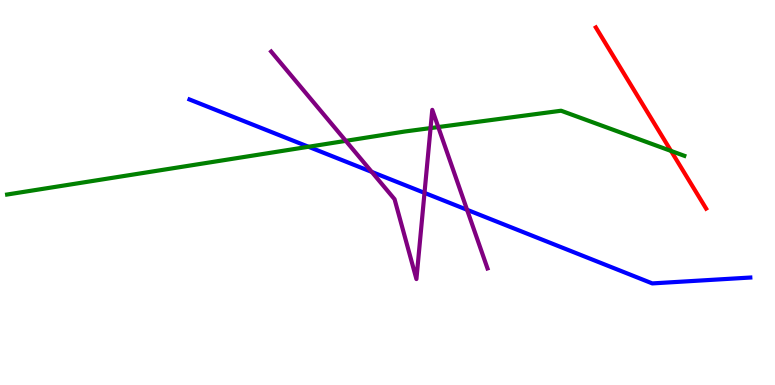[{'lines': ['blue', 'red'], 'intersections': []}, {'lines': ['green', 'red'], 'intersections': [{'x': 8.66, 'y': 6.08}]}, {'lines': ['purple', 'red'], 'intersections': []}, {'lines': ['blue', 'green'], 'intersections': [{'x': 3.98, 'y': 6.19}]}, {'lines': ['blue', 'purple'], 'intersections': [{'x': 4.8, 'y': 5.53}, {'x': 5.48, 'y': 4.99}, {'x': 6.03, 'y': 4.55}]}, {'lines': ['green', 'purple'], 'intersections': [{'x': 4.46, 'y': 6.34}, {'x': 5.56, 'y': 6.67}, {'x': 5.66, 'y': 6.7}]}]